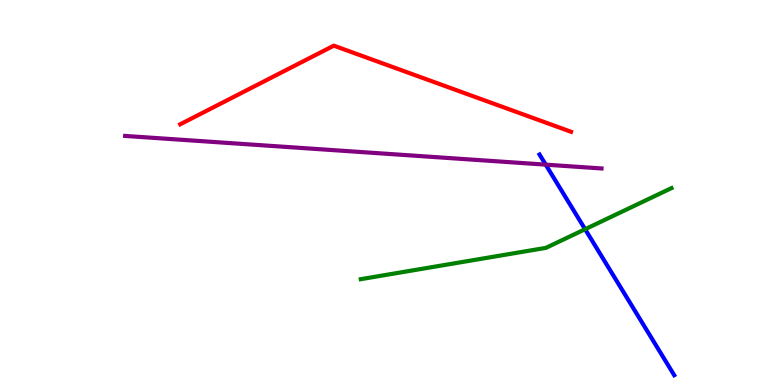[{'lines': ['blue', 'red'], 'intersections': []}, {'lines': ['green', 'red'], 'intersections': []}, {'lines': ['purple', 'red'], 'intersections': []}, {'lines': ['blue', 'green'], 'intersections': [{'x': 7.55, 'y': 4.05}]}, {'lines': ['blue', 'purple'], 'intersections': [{'x': 7.04, 'y': 5.72}]}, {'lines': ['green', 'purple'], 'intersections': []}]